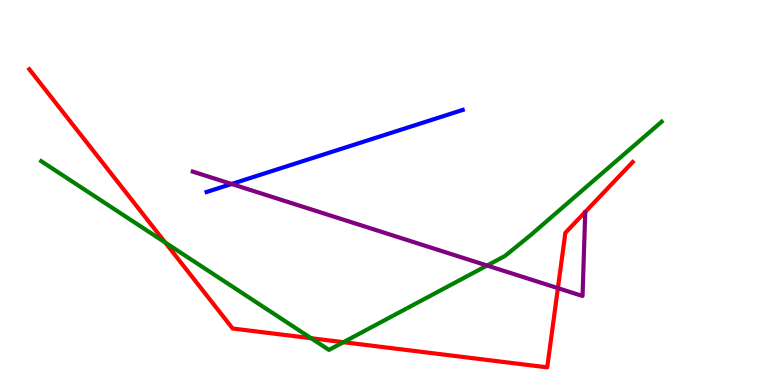[{'lines': ['blue', 'red'], 'intersections': []}, {'lines': ['green', 'red'], 'intersections': [{'x': 2.13, 'y': 3.7}, {'x': 4.01, 'y': 1.22}, {'x': 4.43, 'y': 1.11}]}, {'lines': ['purple', 'red'], 'intersections': [{'x': 7.2, 'y': 2.52}]}, {'lines': ['blue', 'green'], 'intersections': []}, {'lines': ['blue', 'purple'], 'intersections': [{'x': 2.99, 'y': 5.22}]}, {'lines': ['green', 'purple'], 'intersections': [{'x': 6.29, 'y': 3.1}]}]